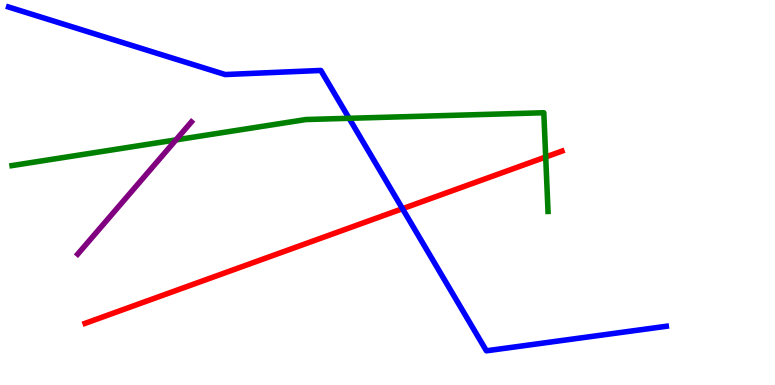[{'lines': ['blue', 'red'], 'intersections': [{'x': 5.19, 'y': 4.58}]}, {'lines': ['green', 'red'], 'intersections': [{'x': 7.04, 'y': 5.92}]}, {'lines': ['purple', 'red'], 'intersections': []}, {'lines': ['blue', 'green'], 'intersections': [{'x': 4.5, 'y': 6.93}]}, {'lines': ['blue', 'purple'], 'intersections': []}, {'lines': ['green', 'purple'], 'intersections': [{'x': 2.27, 'y': 6.37}]}]